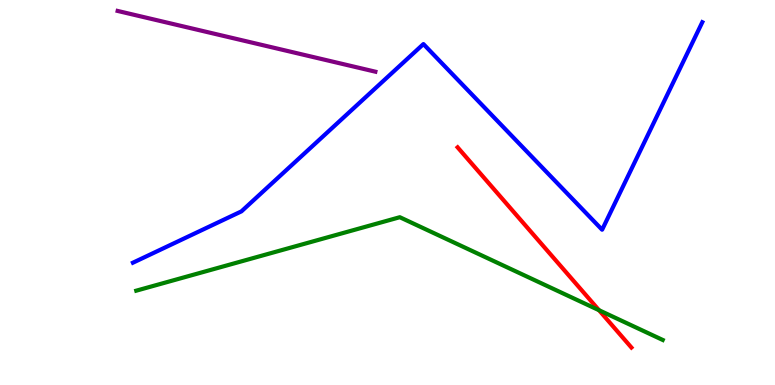[{'lines': ['blue', 'red'], 'intersections': []}, {'lines': ['green', 'red'], 'intersections': [{'x': 7.73, 'y': 1.94}]}, {'lines': ['purple', 'red'], 'intersections': []}, {'lines': ['blue', 'green'], 'intersections': []}, {'lines': ['blue', 'purple'], 'intersections': []}, {'lines': ['green', 'purple'], 'intersections': []}]